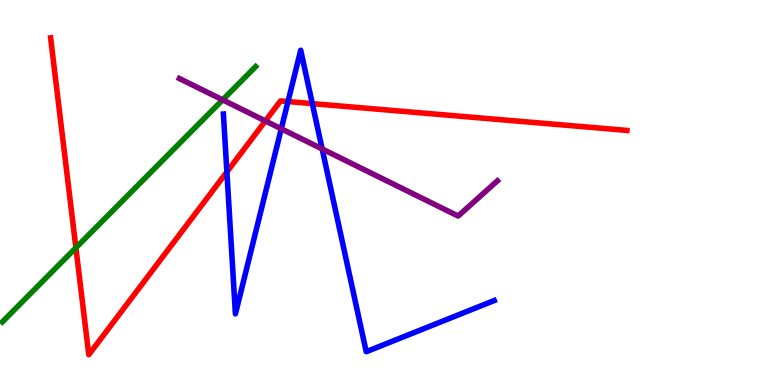[{'lines': ['blue', 'red'], 'intersections': [{'x': 2.93, 'y': 5.53}, {'x': 3.72, 'y': 7.36}, {'x': 4.03, 'y': 7.31}]}, {'lines': ['green', 'red'], 'intersections': [{'x': 0.979, 'y': 3.56}]}, {'lines': ['purple', 'red'], 'intersections': [{'x': 3.42, 'y': 6.86}]}, {'lines': ['blue', 'green'], 'intersections': []}, {'lines': ['blue', 'purple'], 'intersections': [{'x': 3.63, 'y': 6.66}, {'x': 4.16, 'y': 6.13}]}, {'lines': ['green', 'purple'], 'intersections': [{'x': 2.87, 'y': 7.41}]}]